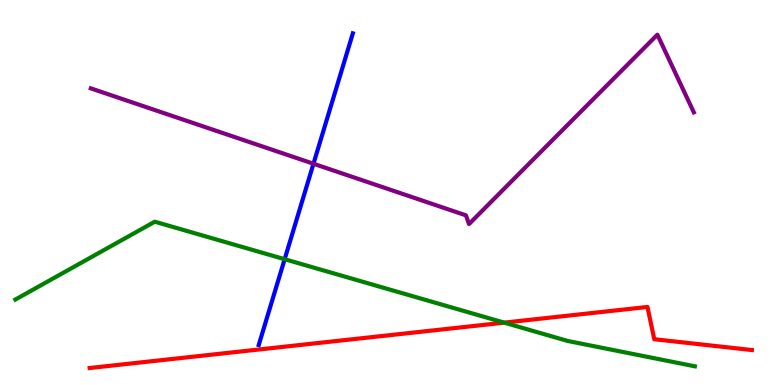[{'lines': ['blue', 'red'], 'intersections': []}, {'lines': ['green', 'red'], 'intersections': [{'x': 6.51, 'y': 1.62}]}, {'lines': ['purple', 'red'], 'intersections': []}, {'lines': ['blue', 'green'], 'intersections': [{'x': 3.67, 'y': 3.27}]}, {'lines': ['blue', 'purple'], 'intersections': [{'x': 4.04, 'y': 5.75}]}, {'lines': ['green', 'purple'], 'intersections': []}]